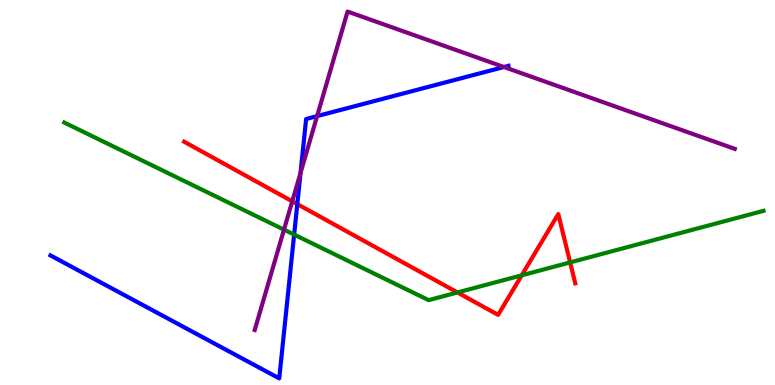[{'lines': ['blue', 'red'], 'intersections': [{'x': 3.84, 'y': 4.7}]}, {'lines': ['green', 'red'], 'intersections': [{'x': 5.9, 'y': 2.4}, {'x': 6.73, 'y': 2.85}, {'x': 7.36, 'y': 3.18}]}, {'lines': ['purple', 'red'], 'intersections': [{'x': 3.77, 'y': 4.77}]}, {'lines': ['blue', 'green'], 'intersections': [{'x': 3.8, 'y': 3.91}]}, {'lines': ['blue', 'purple'], 'intersections': [{'x': 3.88, 'y': 5.51}, {'x': 4.09, 'y': 6.98}, {'x': 6.5, 'y': 8.26}]}, {'lines': ['green', 'purple'], 'intersections': [{'x': 3.66, 'y': 4.04}]}]